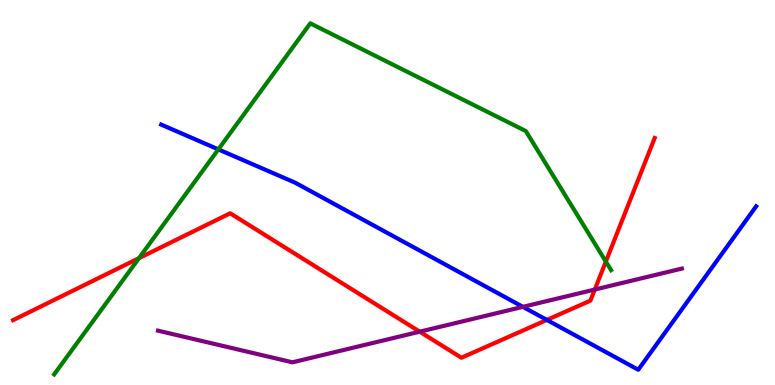[{'lines': ['blue', 'red'], 'intersections': [{'x': 7.06, 'y': 1.69}]}, {'lines': ['green', 'red'], 'intersections': [{'x': 1.79, 'y': 3.29}, {'x': 7.82, 'y': 3.21}]}, {'lines': ['purple', 'red'], 'intersections': [{'x': 5.42, 'y': 1.38}, {'x': 7.67, 'y': 2.48}]}, {'lines': ['blue', 'green'], 'intersections': [{'x': 2.82, 'y': 6.12}]}, {'lines': ['blue', 'purple'], 'intersections': [{'x': 6.75, 'y': 2.03}]}, {'lines': ['green', 'purple'], 'intersections': []}]